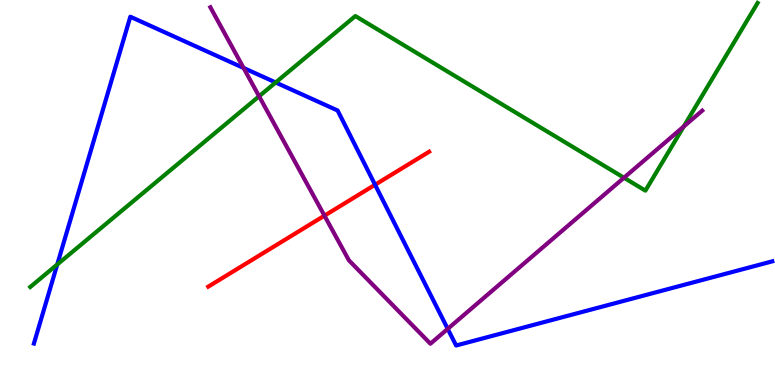[{'lines': ['blue', 'red'], 'intersections': [{'x': 4.84, 'y': 5.2}]}, {'lines': ['green', 'red'], 'intersections': []}, {'lines': ['purple', 'red'], 'intersections': [{'x': 4.19, 'y': 4.4}]}, {'lines': ['blue', 'green'], 'intersections': [{'x': 0.739, 'y': 3.13}, {'x': 3.56, 'y': 7.86}]}, {'lines': ['blue', 'purple'], 'intersections': [{'x': 3.14, 'y': 8.23}, {'x': 5.78, 'y': 1.46}]}, {'lines': ['green', 'purple'], 'intersections': [{'x': 3.34, 'y': 7.5}, {'x': 8.05, 'y': 5.38}, {'x': 8.82, 'y': 6.71}]}]